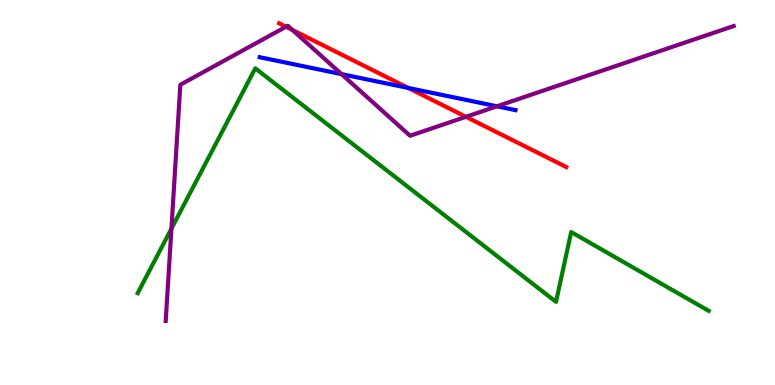[{'lines': ['blue', 'red'], 'intersections': [{'x': 5.27, 'y': 7.72}]}, {'lines': ['green', 'red'], 'intersections': []}, {'lines': ['purple', 'red'], 'intersections': [{'x': 3.69, 'y': 9.31}, {'x': 3.77, 'y': 9.22}, {'x': 6.01, 'y': 6.97}]}, {'lines': ['blue', 'green'], 'intersections': []}, {'lines': ['blue', 'purple'], 'intersections': [{'x': 4.41, 'y': 8.07}, {'x': 6.41, 'y': 7.24}]}, {'lines': ['green', 'purple'], 'intersections': [{'x': 2.21, 'y': 4.06}]}]